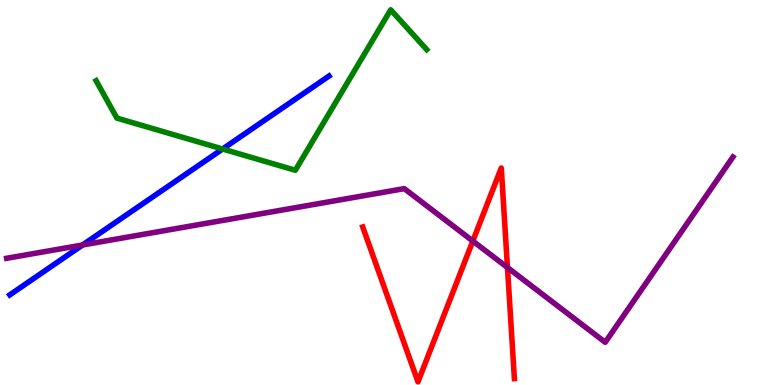[{'lines': ['blue', 'red'], 'intersections': []}, {'lines': ['green', 'red'], 'intersections': []}, {'lines': ['purple', 'red'], 'intersections': [{'x': 6.1, 'y': 3.74}, {'x': 6.55, 'y': 3.05}]}, {'lines': ['blue', 'green'], 'intersections': [{'x': 2.87, 'y': 6.13}]}, {'lines': ['blue', 'purple'], 'intersections': [{'x': 1.07, 'y': 3.64}]}, {'lines': ['green', 'purple'], 'intersections': []}]